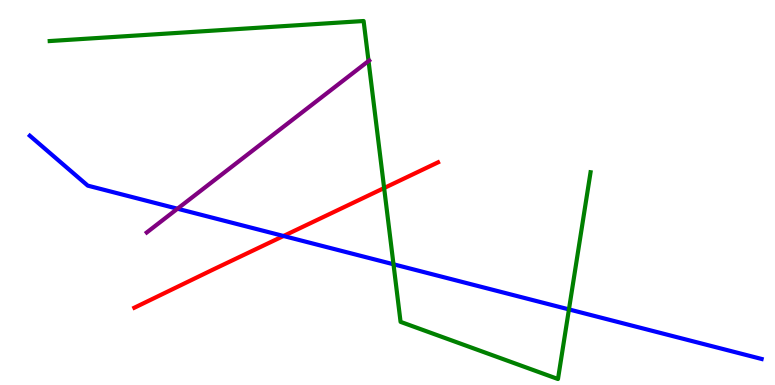[{'lines': ['blue', 'red'], 'intersections': [{'x': 3.66, 'y': 3.87}]}, {'lines': ['green', 'red'], 'intersections': [{'x': 4.96, 'y': 5.12}]}, {'lines': ['purple', 'red'], 'intersections': []}, {'lines': ['blue', 'green'], 'intersections': [{'x': 5.08, 'y': 3.14}, {'x': 7.34, 'y': 1.96}]}, {'lines': ['blue', 'purple'], 'intersections': [{'x': 2.29, 'y': 4.58}]}, {'lines': ['green', 'purple'], 'intersections': [{'x': 4.76, 'y': 8.42}]}]